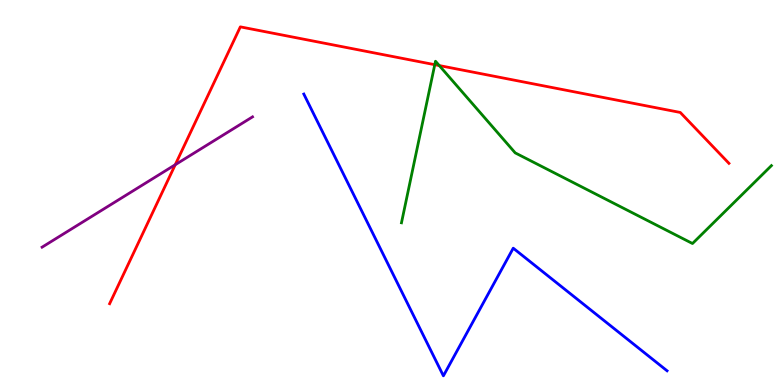[{'lines': ['blue', 'red'], 'intersections': []}, {'lines': ['green', 'red'], 'intersections': [{'x': 5.61, 'y': 8.32}, {'x': 5.67, 'y': 8.3}]}, {'lines': ['purple', 'red'], 'intersections': [{'x': 2.26, 'y': 5.72}]}, {'lines': ['blue', 'green'], 'intersections': []}, {'lines': ['blue', 'purple'], 'intersections': []}, {'lines': ['green', 'purple'], 'intersections': []}]